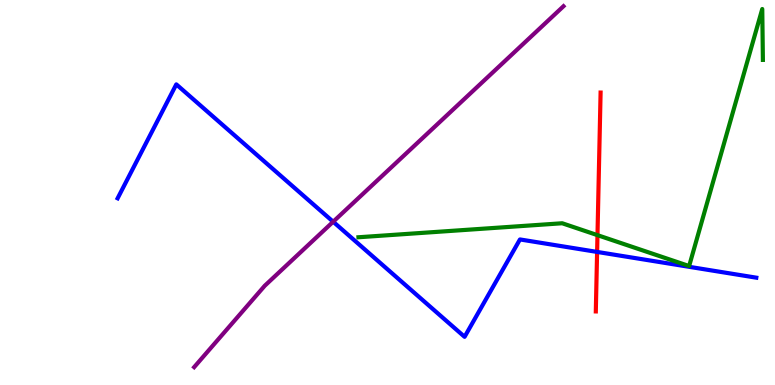[{'lines': ['blue', 'red'], 'intersections': [{'x': 7.7, 'y': 3.46}]}, {'lines': ['green', 'red'], 'intersections': [{'x': 7.71, 'y': 3.89}]}, {'lines': ['purple', 'red'], 'intersections': []}, {'lines': ['blue', 'green'], 'intersections': []}, {'lines': ['blue', 'purple'], 'intersections': [{'x': 4.3, 'y': 4.24}]}, {'lines': ['green', 'purple'], 'intersections': []}]